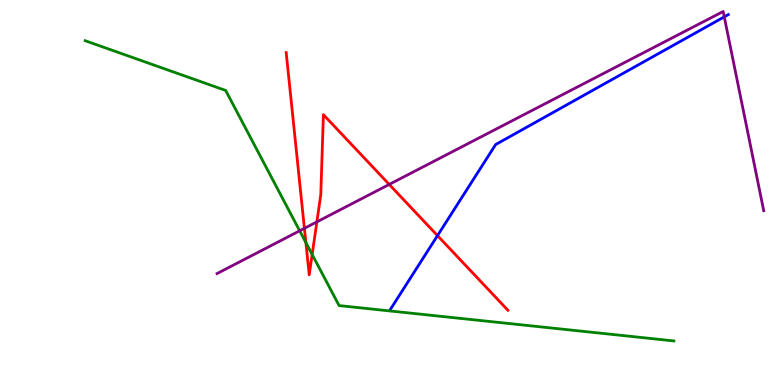[{'lines': ['blue', 'red'], 'intersections': [{'x': 5.65, 'y': 3.88}]}, {'lines': ['green', 'red'], 'intersections': [{'x': 3.95, 'y': 3.7}, {'x': 4.03, 'y': 3.39}]}, {'lines': ['purple', 'red'], 'intersections': [{'x': 3.93, 'y': 4.07}, {'x': 4.09, 'y': 4.24}, {'x': 5.02, 'y': 5.21}]}, {'lines': ['blue', 'green'], 'intersections': []}, {'lines': ['blue', 'purple'], 'intersections': [{'x': 9.35, 'y': 9.56}]}, {'lines': ['green', 'purple'], 'intersections': [{'x': 3.87, 'y': 4.01}]}]